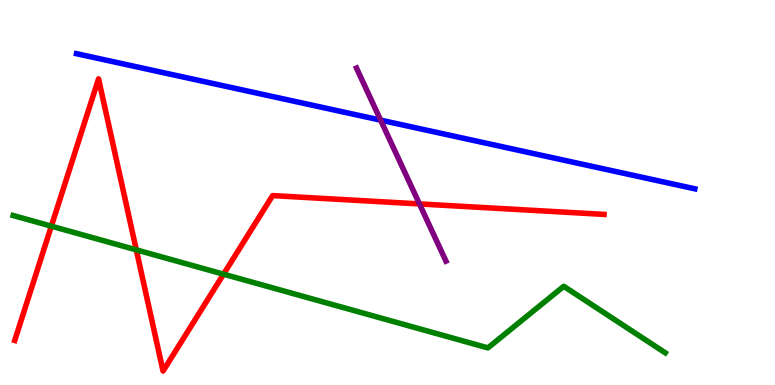[{'lines': ['blue', 'red'], 'intersections': []}, {'lines': ['green', 'red'], 'intersections': [{'x': 0.663, 'y': 4.13}, {'x': 1.76, 'y': 3.51}, {'x': 2.88, 'y': 2.88}]}, {'lines': ['purple', 'red'], 'intersections': [{'x': 5.41, 'y': 4.7}]}, {'lines': ['blue', 'green'], 'intersections': []}, {'lines': ['blue', 'purple'], 'intersections': [{'x': 4.91, 'y': 6.88}]}, {'lines': ['green', 'purple'], 'intersections': []}]